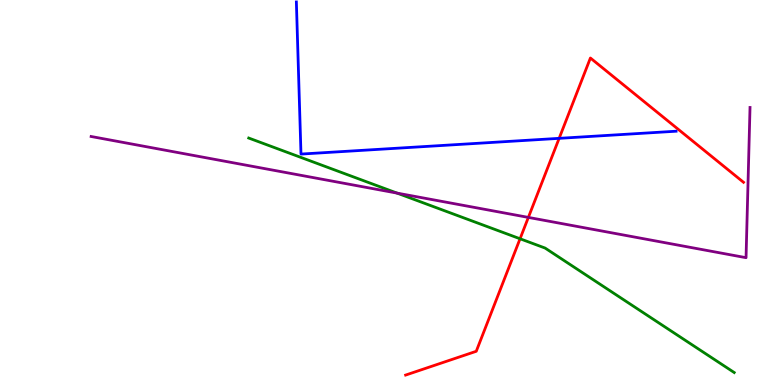[{'lines': ['blue', 'red'], 'intersections': [{'x': 7.21, 'y': 6.41}]}, {'lines': ['green', 'red'], 'intersections': [{'x': 6.71, 'y': 3.8}]}, {'lines': ['purple', 'red'], 'intersections': [{'x': 6.82, 'y': 4.35}]}, {'lines': ['blue', 'green'], 'intersections': []}, {'lines': ['blue', 'purple'], 'intersections': []}, {'lines': ['green', 'purple'], 'intersections': [{'x': 5.12, 'y': 4.98}]}]